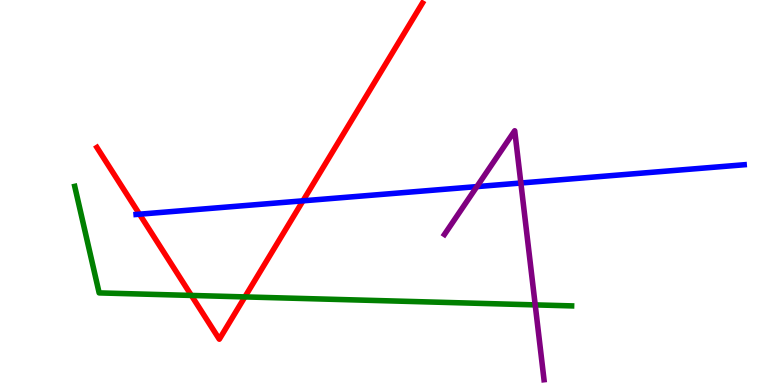[{'lines': ['blue', 'red'], 'intersections': [{'x': 1.8, 'y': 4.44}, {'x': 3.91, 'y': 4.78}]}, {'lines': ['green', 'red'], 'intersections': [{'x': 2.47, 'y': 2.33}, {'x': 3.16, 'y': 2.29}]}, {'lines': ['purple', 'red'], 'intersections': []}, {'lines': ['blue', 'green'], 'intersections': []}, {'lines': ['blue', 'purple'], 'intersections': [{'x': 6.15, 'y': 5.15}, {'x': 6.72, 'y': 5.25}]}, {'lines': ['green', 'purple'], 'intersections': [{'x': 6.91, 'y': 2.08}]}]